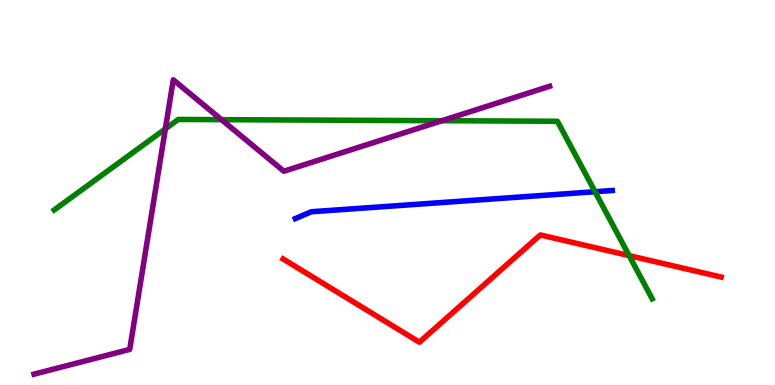[{'lines': ['blue', 'red'], 'intersections': []}, {'lines': ['green', 'red'], 'intersections': [{'x': 8.12, 'y': 3.36}]}, {'lines': ['purple', 'red'], 'intersections': []}, {'lines': ['blue', 'green'], 'intersections': [{'x': 7.68, 'y': 5.02}]}, {'lines': ['blue', 'purple'], 'intersections': []}, {'lines': ['green', 'purple'], 'intersections': [{'x': 2.13, 'y': 6.65}, {'x': 2.86, 'y': 6.89}, {'x': 5.7, 'y': 6.86}]}]